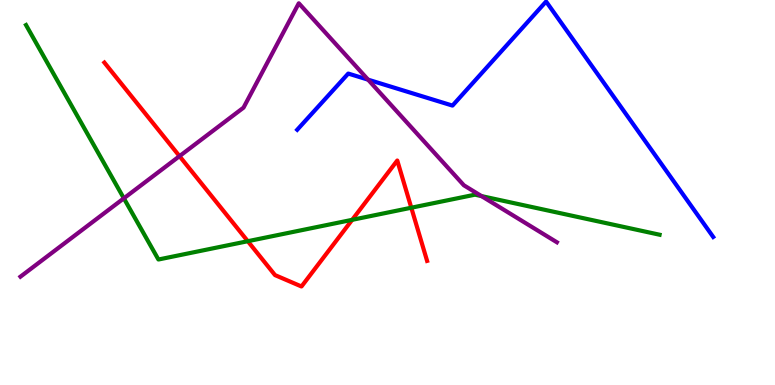[{'lines': ['blue', 'red'], 'intersections': []}, {'lines': ['green', 'red'], 'intersections': [{'x': 3.2, 'y': 3.73}, {'x': 4.54, 'y': 4.29}, {'x': 5.31, 'y': 4.6}]}, {'lines': ['purple', 'red'], 'intersections': [{'x': 2.32, 'y': 5.94}]}, {'lines': ['blue', 'green'], 'intersections': []}, {'lines': ['blue', 'purple'], 'intersections': [{'x': 4.75, 'y': 7.93}]}, {'lines': ['green', 'purple'], 'intersections': [{'x': 1.6, 'y': 4.85}, {'x': 6.21, 'y': 4.91}]}]